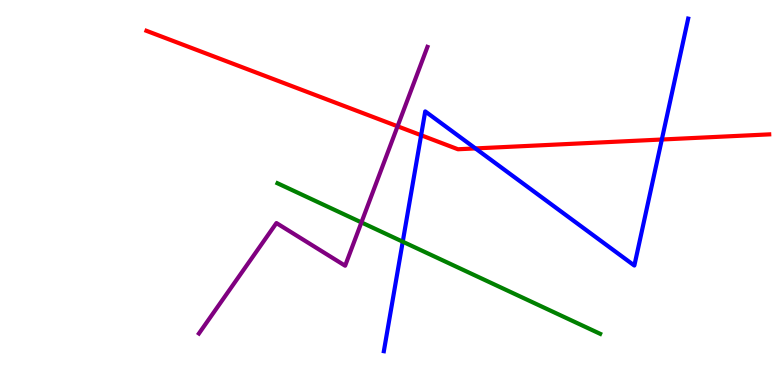[{'lines': ['blue', 'red'], 'intersections': [{'x': 5.43, 'y': 6.49}, {'x': 6.13, 'y': 6.14}, {'x': 8.54, 'y': 6.38}]}, {'lines': ['green', 'red'], 'intersections': []}, {'lines': ['purple', 'red'], 'intersections': [{'x': 5.13, 'y': 6.72}]}, {'lines': ['blue', 'green'], 'intersections': [{'x': 5.2, 'y': 3.72}]}, {'lines': ['blue', 'purple'], 'intersections': []}, {'lines': ['green', 'purple'], 'intersections': [{'x': 4.66, 'y': 4.22}]}]